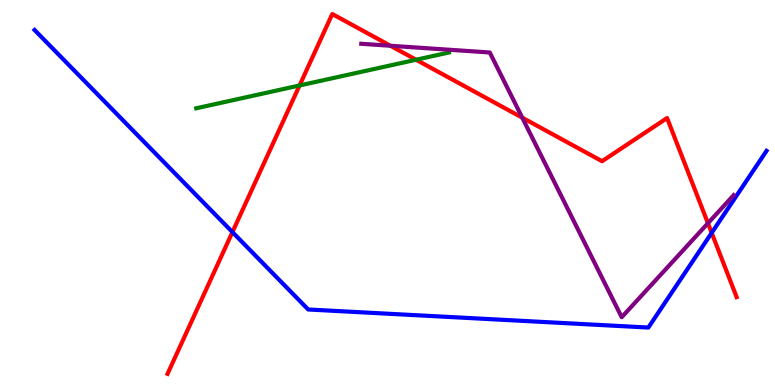[{'lines': ['blue', 'red'], 'intersections': [{'x': 3.0, 'y': 3.97}, {'x': 9.18, 'y': 3.95}]}, {'lines': ['green', 'red'], 'intersections': [{'x': 3.87, 'y': 7.78}, {'x': 5.37, 'y': 8.45}]}, {'lines': ['purple', 'red'], 'intersections': [{'x': 5.04, 'y': 8.81}, {'x': 6.74, 'y': 6.94}, {'x': 9.13, 'y': 4.2}]}, {'lines': ['blue', 'green'], 'intersections': []}, {'lines': ['blue', 'purple'], 'intersections': []}, {'lines': ['green', 'purple'], 'intersections': []}]